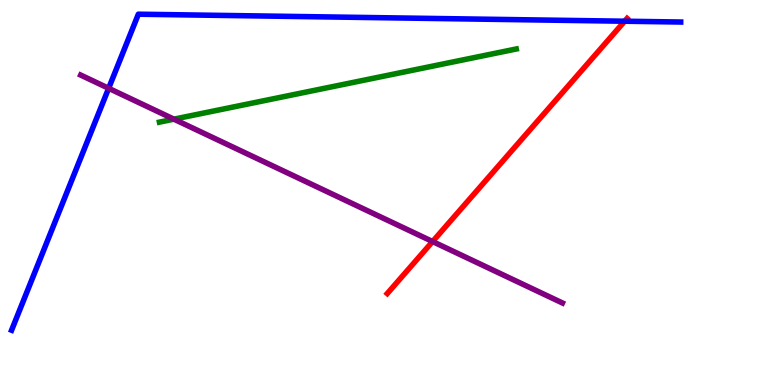[{'lines': ['blue', 'red'], 'intersections': [{'x': 8.06, 'y': 9.45}]}, {'lines': ['green', 'red'], 'intersections': []}, {'lines': ['purple', 'red'], 'intersections': [{'x': 5.58, 'y': 3.73}]}, {'lines': ['blue', 'green'], 'intersections': []}, {'lines': ['blue', 'purple'], 'intersections': [{'x': 1.4, 'y': 7.71}]}, {'lines': ['green', 'purple'], 'intersections': [{'x': 2.24, 'y': 6.9}]}]